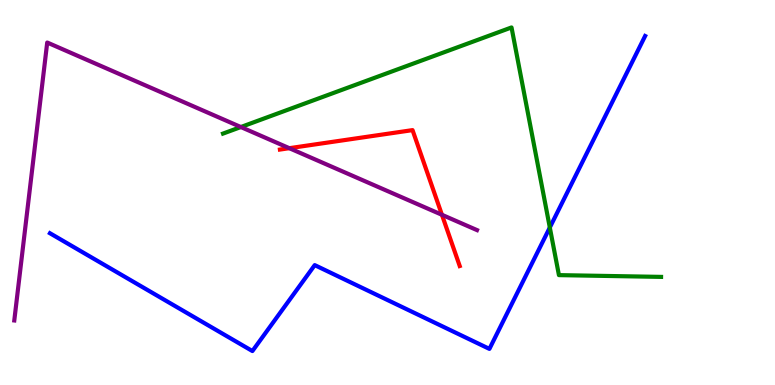[{'lines': ['blue', 'red'], 'intersections': []}, {'lines': ['green', 'red'], 'intersections': []}, {'lines': ['purple', 'red'], 'intersections': [{'x': 3.73, 'y': 6.15}, {'x': 5.7, 'y': 4.42}]}, {'lines': ['blue', 'green'], 'intersections': [{'x': 7.09, 'y': 4.09}]}, {'lines': ['blue', 'purple'], 'intersections': []}, {'lines': ['green', 'purple'], 'intersections': [{'x': 3.11, 'y': 6.7}]}]